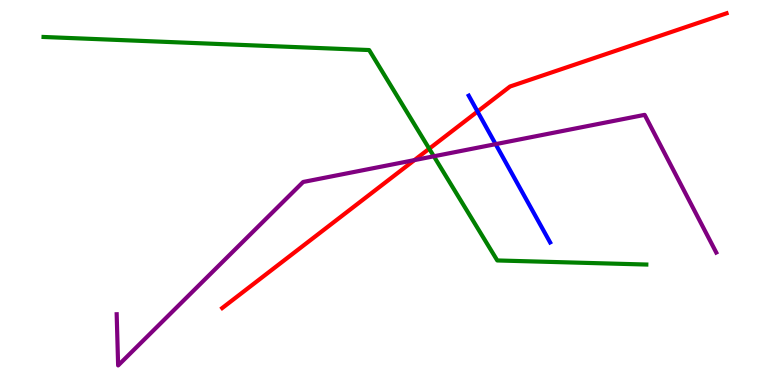[{'lines': ['blue', 'red'], 'intersections': [{'x': 6.16, 'y': 7.1}]}, {'lines': ['green', 'red'], 'intersections': [{'x': 5.54, 'y': 6.14}]}, {'lines': ['purple', 'red'], 'intersections': [{'x': 5.35, 'y': 5.84}]}, {'lines': ['blue', 'green'], 'intersections': []}, {'lines': ['blue', 'purple'], 'intersections': [{'x': 6.4, 'y': 6.26}]}, {'lines': ['green', 'purple'], 'intersections': [{'x': 5.6, 'y': 5.94}]}]